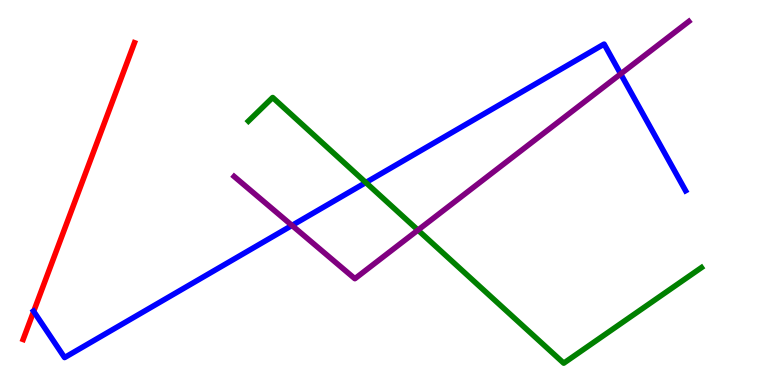[{'lines': ['blue', 'red'], 'intersections': [{'x': 0.435, 'y': 1.91}]}, {'lines': ['green', 'red'], 'intersections': []}, {'lines': ['purple', 'red'], 'intersections': []}, {'lines': ['blue', 'green'], 'intersections': [{'x': 4.72, 'y': 5.26}]}, {'lines': ['blue', 'purple'], 'intersections': [{'x': 3.77, 'y': 4.14}, {'x': 8.01, 'y': 8.08}]}, {'lines': ['green', 'purple'], 'intersections': [{'x': 5.39, 'y': 4.02}]}]